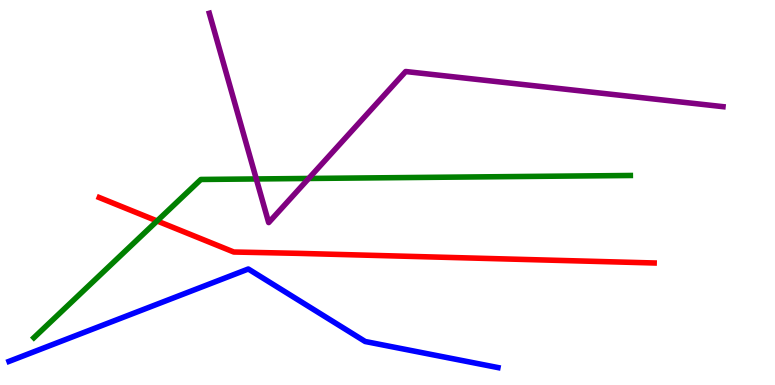[{'lines': ['blue', 'red'], 'intersections': []}, {'lines': ['green', 'red'], 'intersections': [{'x': 2.03, 'y': 4.26}]}, {'lines': ['purple', 'red'], 'intersections': []}, {'lines': ['blue', 'green'], 'intersections': []}, {'lines': ['blue', 'purple'], 'intersections': []}, {'lines': ['green', 'purple'], 'intersections': [{'x': 3.31, 'y': 5.35}, {'x': 3.98, 'y': 5.36}]}]